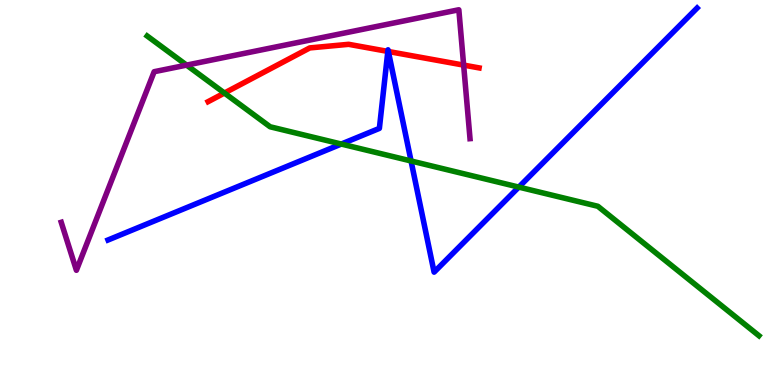[{'lines': ['blue', 'red'], 'intersections': [{'x': 5.0, 'y': 8.66}, {'x': 5.01, 'y': 8.66}]}, {'lines': ['green', 'red'], 'intersections': [{'x': 2.9, 'y': 7.58}]}, {'lines': ['purple', 'red'], 'intersections': [{'x': 5.98, 'y': 8.31}]}, {'lines': ['blue', 'green'], 'intersections': [{'x': 4.4, 'y': 6.26}, {'x': 5.3, 'y': 5.82}, {'x': 6.69, 'y': 5.14}]}, {'lines': ['blue', 'purple'], 'intersections': []}, {'lines': ['green', 'purple'], 'intersections': [{'x': 2.41, 'y': 8.31}]}]